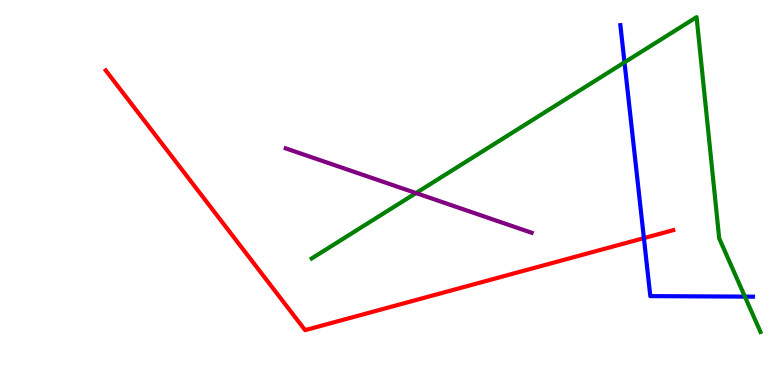[{'lines': ['blue', 'red'], 'intersections': [{'x': 8.31, 'y': 3.81}]}, {'lines': ['green', 'red'], 'intersections': []}, {'lines': ['purple', 'red'], 'intersections': []}, {'lines': ['blue', 'green'], 'intersections': [{'x': 8.06, 'y': 8.38}, {'x': 9.61, 'y': 2.3}]}, {'lines': ['blue', 'purple'], 'intersections': []}, {'lines': ['green', 'purple'], 'intersections': [{'x': 5.37, 'y': 4.99}]}]